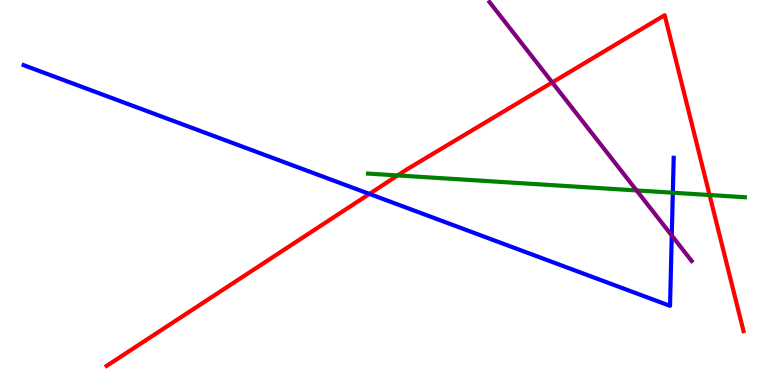[{'lines': ['blue', 'red'], 'intersections': [{'x': 4.77, 'y': 4.96}]}, {'lines': ['green', 'red'], 'intersections': [{'x': 5.13, 'y': 5.44}, {'x': 9.16, 'y': 4.93}]}, {'lines': ['purple', 'red'], 'intersections': [{'x': 7.13, 'y': 7.86}]}, {'lines': ['blue', 'green'], 'intersections': [{'x': 8.68, 'y': 4.99}]}, {'lines': ['blue', 'purple'], 'intersections': [{'x': 8.67, 'y': 3.88}]}, {'lines': ['green', 'purple'], 'intersections': [{'x': 8.21, 'y': 5.05}]}]